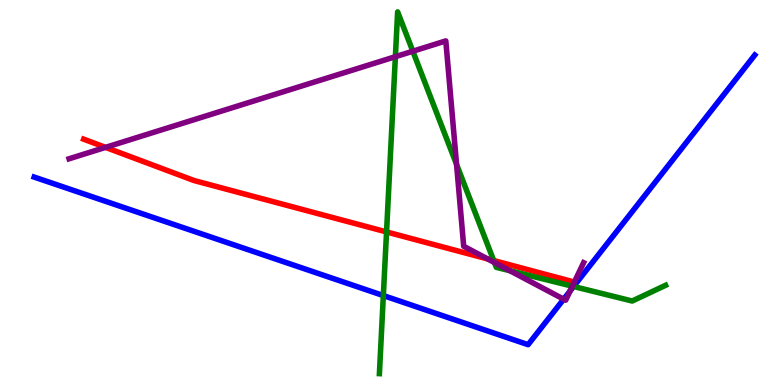[{'lines': ['blue', 'red'], 'intersections': []}, {'lines': ['green', 'red'], 'intersections': [{'x': 4.99, 'y': 3.98}, {'x': 6.37, 'y': 3.23}]}, {'lines': ['purple', 'red'], 'intersections': [{'x': 1.36, 'y': 6.17}, {'x': 6.29, 'y': 3.27}]}, {'lines': ['blue', 'green'], 'intersections': [{'x': 4.95, 'y': 2.32}, {'x': 7.4, 'y': 2.56}]}, {'lines': ['blue', 'purple'], 'intersections': [{'x': 7.27, 'y': 2.23}, {'x': 7.36, 'y': 2.44}]}, {'lines': ['green', 'purple'], 'intersections': [{'x': 5.1, 'y': 8.53}, {'x': 5.33, 'y': 8.67}, {'x': 5.89, 'y': 5.73}, {'x': 6.38, 'y': 3.18}, {'x': 6.58, 'y': 2.97}, {'x': 7.39, 'y': 2.57}]}]